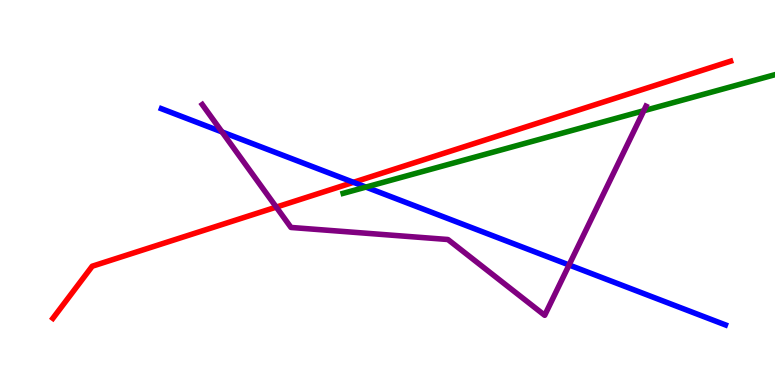[{'lines': ['blue', 'red'], 'intersections': [{'x': 4.56, 'y': 5.26}]}, {'lines': ['green', 'red'], 'intersections': []}, {'lines': ['purple', 'red'], 'intersections': [{'x': 3.56, 'y': 4.62}]}, {'lines': ['blue', 'green'], 'intersections': [{'x': 4.72, 'y': 5.14}]}, {'lines': ['blue', 'purple'], 'intersections': [{'x': 2.86, 'y': 6.57}, {'x': 7.34, 'y': 3.12}]}, {'lines': ['green', 'purple'], 'intersections': [{'x': 8.31, 'y': 7.12}]}]